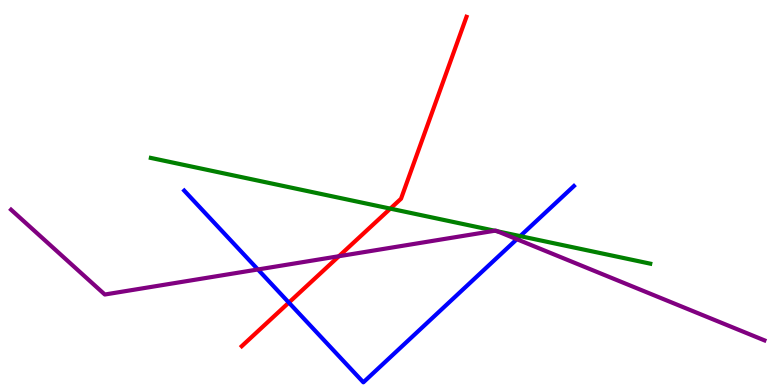[{'lines': ['blue', 'red'], 'intersections': [{'x': 3.73, 'y': 2.14}]}, {'lines': ['green', 'red'], 'intersections': [{'x': 5.04, 'y': 4.58}]}, {'lines': ['purple', 'red'], 'intersections': [{'x': 4.37, 'y': 3.34}]}, {'lines': ['blue', 'green'], 'intersections': [{'x': 6.71, 'y': 3.87}]}, {'lines': ['blue', 'purple'], 'intersections': [{'x': 3.33, 'y': 3.0}, {'x': 6.67, 'y': 3.79}]}, {'lines': ['green', 'purple'], 'intersections': [{'x': 6.38, 'y': 4.01}, {'x': 6.42, 'y': 3.99}]}]